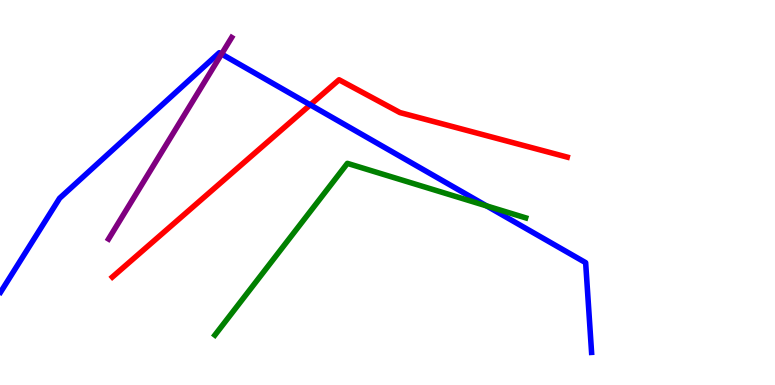[{'lines': ['blue', 'red'], 'intersections': [{'x': 4.0, 'y': 7.28}]}, {'lines': ['green', 'red'], 'intersections': []}, {'lines': ['purple', 'red'], 'intersections': []}, {'lines': ['blue', 'green'], 'intersections': [{'x': 6.28, 'y': 4.65}]}, {'lines': ['blue', 'purple'], 'intersections': [{'x': 2.86, 'y': 8.6}]}, {'lines': ['green', 'purple'], 'intersections': []}]